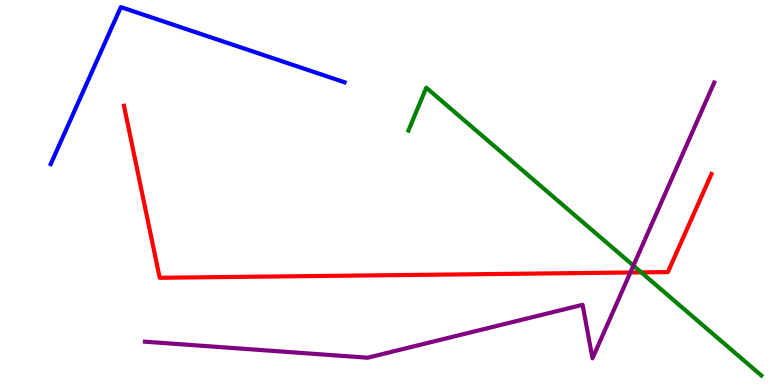[{'lines': ['blue', 'red'], 'intersections': []}, {'lines': ['green', 'red'], 'intersections': [{'x': 8.27, 'y': 2.93}]}, {'lines': ['purple', 'red'], 'intersections': [{'x': 8.13, 'y': 2.92}]}, {'lines': ['blue', 'green'], 'intersections': []}, {'lines': ['blue', 'purple'], 'intersections': []}, {'lines': ['green', 'purple'], 'intersections': [{'x': 8.17, 'y': 3.1}]}]